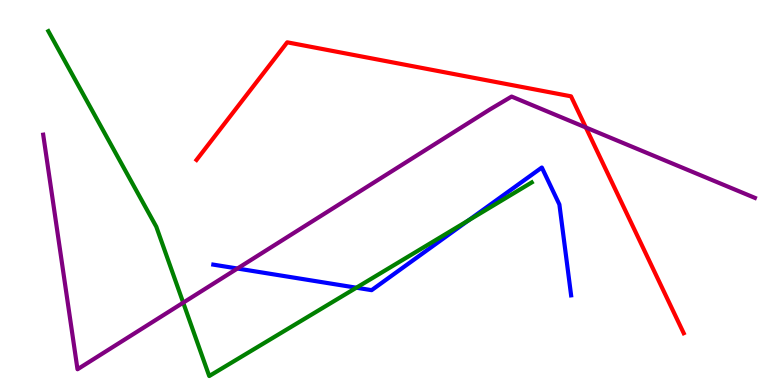[{'lines': ['blue', 'red'], 'intersections': []}, {'lines': ['green', 'red'], 'intersections': []}, {'lines': ['purple', 'red'], 'intersections': [{'x': 7.56, 'y': 6.69}]}, {'lines': ['blue', 'green'], 'intersections': [{'x': 4.6, 'y': 2.53}, {'x': 6.04, 'y': 4.27}]}, {'lines': ['blue', 'purple'], 'intersections': [{'x': 3.06, 'y': 3.03}]}, {'lines': ['green', 'purple'], 'intersections': [{'x': 2.36, 'y': 2.14}]}]